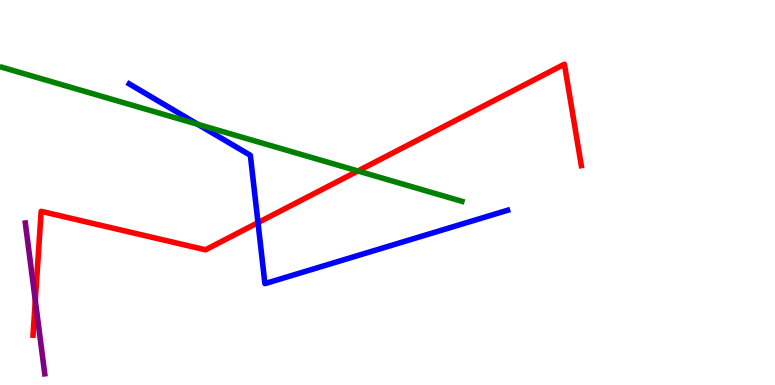[{'lines': ['blue', 'red'], 'intersections': [{'x': 3.33, 'y': 4.22}]}, {'lines': ['green', 'red'], 'intersections': [{'x': 4.62, 'y': 5.56}]}, {'lines': ['purple', 'red'], 'intersections': [{'x': 0.456, 'y': 2.19}]}, {'lines': ['blue', 'green'], 'intersections': [{'x': 2.55, 'y': 6.77}]}, {'lines': ['blue', 'purple'], 'intersections': []}, {'lines': ['green', 'purple'], 'intersections': []}]